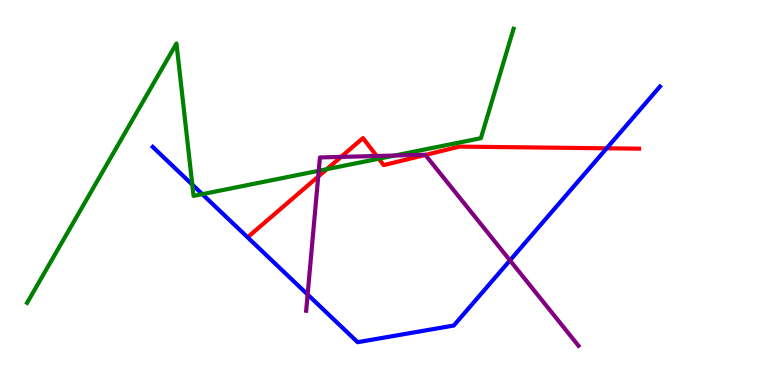[{'lines': ['blue', 'red'], 'intersections': [{'x': 7.83, 'y': 6.15}]}, {'lines': ['green', 'red'], 'intersections': [{'x': 4.22, 'y': 5.61}, {'x': 4.89, 'y': 5.88}]}, {'lines': ['purple', 'red'], 'intersections': [{'x': 4.11, 'y': 5.41}, {'x': 4.4, 'y': 5.92}, {'x': 4.86, 'y': 5.95}, {'x': 5.49, 'y': 5.98}]}, {'lines': ['blue', 'green'], 'intersections': [{'x': 2.48, 'y': 5.21}, {'x': 2.61, 'y': 4.96}]}, {'lines': ['blue', 'purple'], 'intersections': [{'x': 3.97, 'y': 2.35}, {'x': 6.58, 'y': 3.24}]}, {'lines': ['green', 'purple'], 'intersections': [{'x': 4.11, 'y': 5.56}, {'x': 5.09, 'y': 5.96}]}]